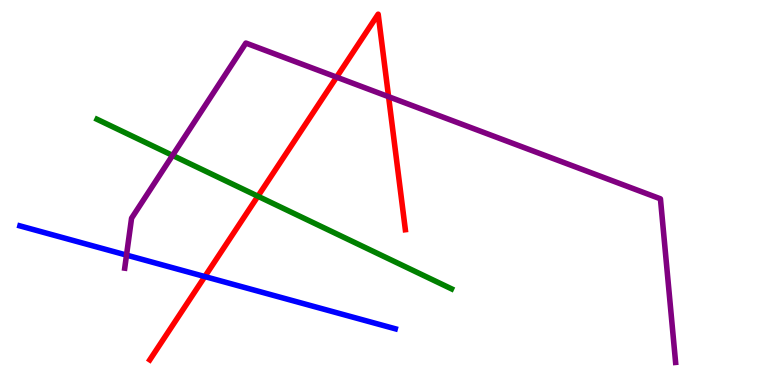[{'lines': ['blue', 'red'], 'intersections': [{'x': 2.64, 'y': 2.82}]}, {'lines': ['green', 'red'], 'intersections': [{'x': 3.33, 'y': 4.9}]}, {'lines': ['purple', 'red'], 'intersections': [{'x': 4.34, 'y': 8.0}, {'x': 5.01, 'y': 7.49}]}, {'lines': ['blue', 'green'], 'intersections': []}, {'lines': ['blue', 'purple'], 'intersections': [{'x': 1.63, 'y': 3.37}]}, {'lines': ['green', 'purple'], 'intersections': [{'x': 2.23, 'y': 5.96}]}]